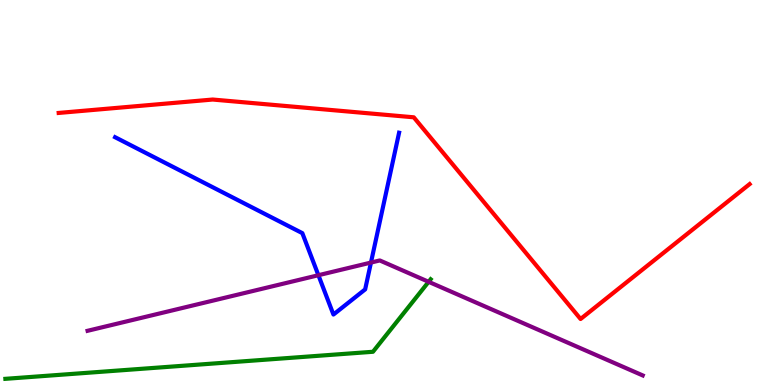[{'lines': ['blue', 'red'], 'intersections': []}, {'lines': ['green', 'red'], 'intersections': []}, {'lines': ['purple', 'red'], 'intersections': []}, {'lines': ['blue', 'green'], 'intersections': []}, {'lines': ['blue', 'purple'], 'intersections': [{'x': 4.11, 'y': 2.85}, {'x': 4.79, 'y': 3.18}]}, {'lines': ['green', 'purple'], 'intersections': [{'x': 5.53, 'y': 2.68}]}]